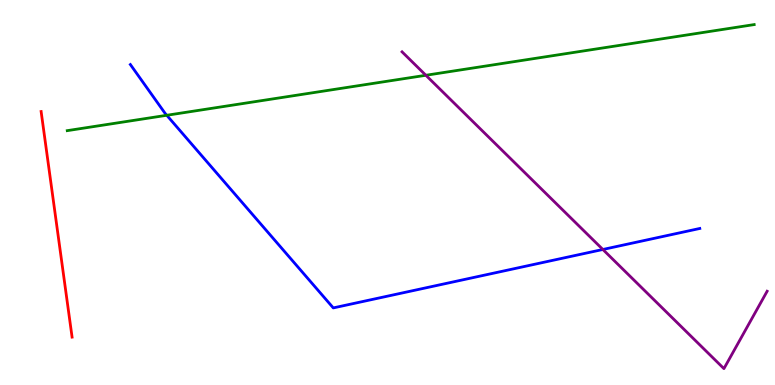[{'lines': ['blue', 'red'], 'intersections': []}, {'lines': ['green', 'red'], 'intersections': []}, {'lines': ['purple', 'red'], 'intersections': []}, {'lines': ['blue', 'green'], 'intersections': [{'x': 2.15, 'y': 7.01}]}, {'lines': ['blue', 'purple'], 'intersections': [{'x': 7.78, 'y': 3.52}]}, {'lines': ['green', 'purple'], 'intersections': [{'x': 5.5, 'y': 8.04}]}]